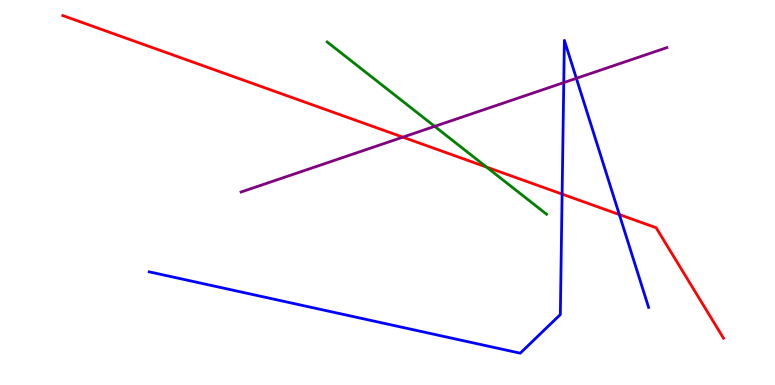[{'lines': ['blue', 'red'], 'intersections': [{'x': 7.25, 'y': 4.96}, {'x': 7.99, 'y': 4.43}]}, {'lines': ['green', 'red'], 'intersections': [{'x': 6.28, 'y': 5.66}]}, {'lines': ['purple', 'red'], 'intersections': [{'x': 5.2, 'y': 6.44}]}, {'lines': ['blue', 'green'], 'intersections': []}, {'lines': ['blue', 'purple'], 'intersections': [{'x': 7.27, 'y': 7.85}, {'x': 7.44, 'y': 7.97}]}, {'lines': ['green', 'purple'], 'intersections': [{'x': 5.61, 'y': 6.72}]}]